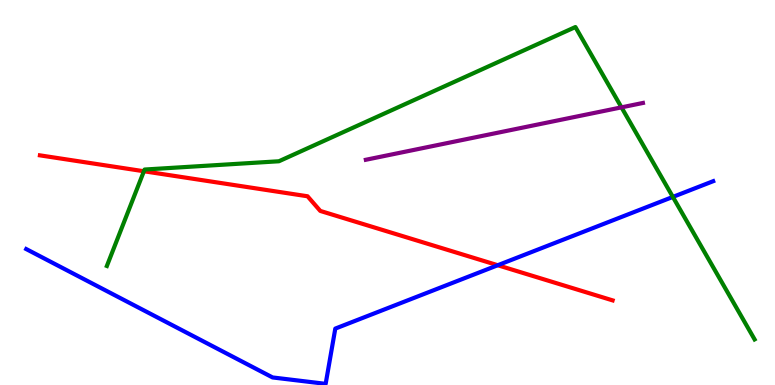[{'lines': ['blue', 'red'], 'intersections': [{'x': 6.42, 'y': 3.11}]}, {'lines': ['green', 'red'], 'intersections': [{'x': 1.86, 'y': 5.55}]}, {'lines': ['purple', 'red'], 'intersections': []}, {'lines': ['blue', 'green'], 'intersections': [{'x': 8.68, 'y': 4.89}]}, {'lines': ['blue', 'purple'], 'intersections': []}, {'lines': ['green', 'purple'], 'intersections': [{'x': 8.02, 'y': 7.21}]}]